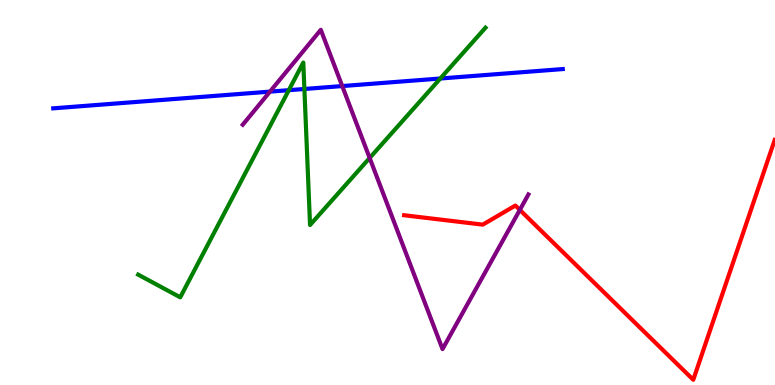[{'lines': ['blue', 'red'], 'intersections': []}, {'lines': ['green', 'red'], 'intersections': []}, {'lines': ['purple', 'red'], 'intersections': [{'x': 6.71, 'y': 4.55}]}, {'lines': ['blue', 'green'], 'intersections': [{'x': 3.73, 'y': 7.66}, {'x': 3.93, 'y': 7.69}, {'x': 5.68, 'y': 7.96}]}, {'lines': ['blue', 'purple'], 'intersections': [{'x': 3.48, 'y': 7.62}, {'x': 4.42, 'y': 7.76}]}, {'lines': ['green', 'purple'], 'intersections': [{'x': 4.77, 'y': 5.9}]}]